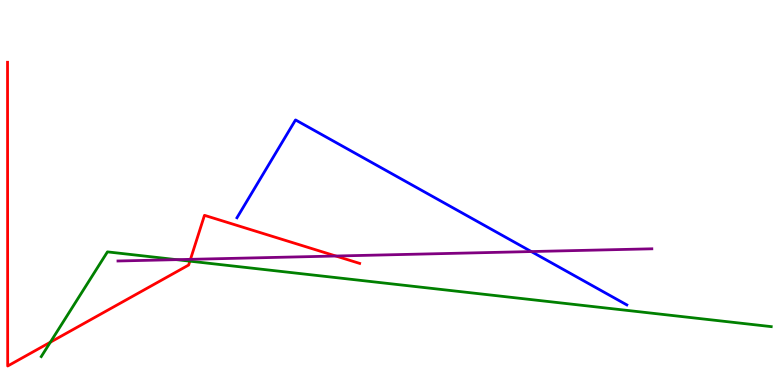[{'lines': ['blue', 'red'], 'intersections': []}, {'lines': ['green', 'red'], 'intersections': [{'x': 0.65, 'y': 1.11}, {'x': 2.45, 'y': 3.22}]}, {'lines': ['purple', 'red'], 'intersections': [{'x': 2.46, 'y': 3.26}, {'x': 4.33, 'y': 3.35}]}, {'lines': ['blue', 'green'], 'intersections': []}, {'lines': ['blue', 'purple'], 'intersections': [{'x': 6.86, 'y': 3.47}]}, {'lines': ['green', 'purple'], 'intersections': [{'x': 2.28, 'y': 3.26}]}]